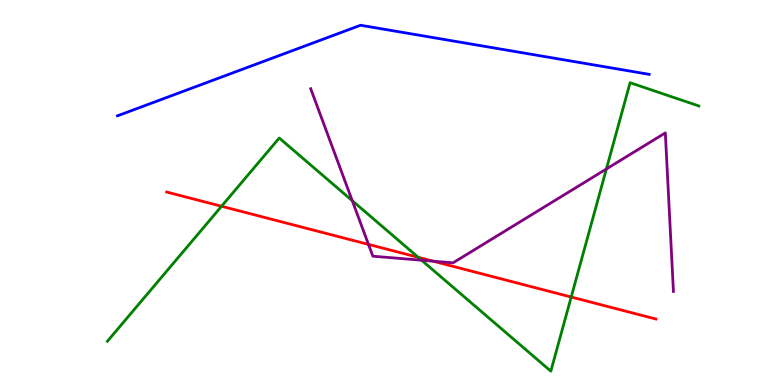[{'lines': ['blue', 'red'], 'intersections': []}, {'lines': ['green', 'red'], 'intersections': [{'x': 2.86, 'y': 4.64}, {'x': 5.4, 'y': 3.32}, {'x': 7.37, 'y': 2.28}]}, {'lines': ['purple', 'red'], 'intersections': [{'x': 4.75, 'y': 3.65}, {'x': 5.59, 'y': 3.22}]}, {'lines': ['blue', 'green'], 'intersections': []}, {'lines': ['blue', 'purple'], 'intersections': []}, {'lines': ['green', 'purple'], 'intersections': [{'x': 4.55, 'y': 4.79}, {'x': 5.44, 'y': 3.24}, {'x': 7.82, 'y': 5.61}]}]